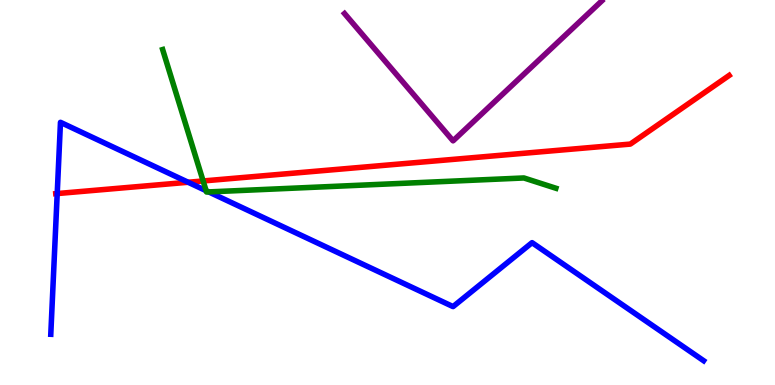[{'lines': ['blue', 'red'], 'intersections': [{'x': 0.738, 'y': 4.97}, {'x': 2.43, 'y': 5.27}]}, {'lines': ['green', 'red'], 'intersections': [{'x': 2.62, 'y': 5.3}]}, {'lines': ['purple', 'red'], 'intersections': []}, {'lines': ['blue', 'green'], 'intersections': [{'x': 2.66, 'y': 5.05}, {'x': 2.69, 'y': 5.02}]}, {'lines': ['blue', 'purple'], 'intersections': []}, {'lines': ['green', 'purple'], 'intersections': []}]